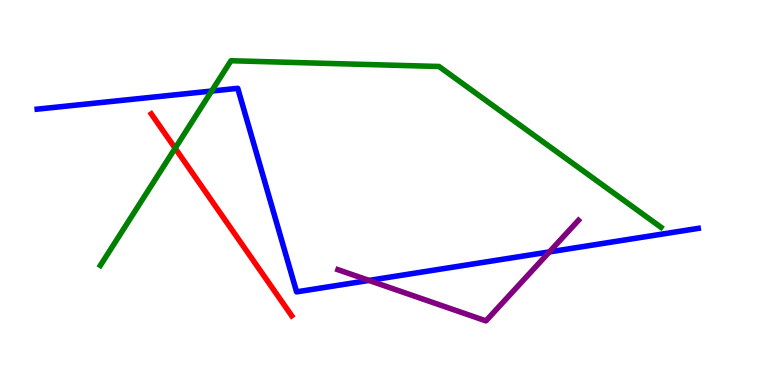[{'lines': ['blue', 'red'], 'intersections': []}, {'lines': ['green', 'red'], 'intersections': [{'x': 2.26, 'y': 6.15}]}, {'lines': ['purple', 'red'], 'intersections': []}, {'lines': ['blue', 'green'], 'intersections': [{'x': 2.73, 'y': 7.64}]}, {'lines': ['blue', 'purple'], 'intersections': [{'x': 4.76, 'y': 2.72}, {'x': 7.09, 'y': 3.46}]}, {'lines': ['green', 'purple'], 'intersections': []}]